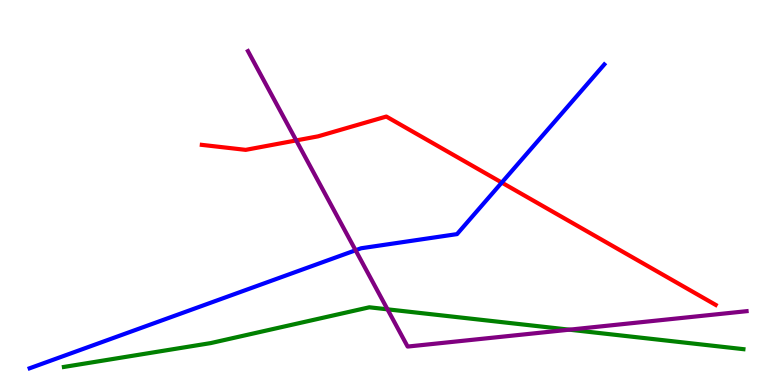[{'lines': ['blue', 'red'], 'intersections': [{'x': 6.47, 'y': 5.26}]}, {'lines': ['green', 'red'], 'intersections': []}, {'lines': ['purple', 'red'], 'intersections': [{'x': 3.82, 'y': 6.35}]}, {'lines': ['blue', 'green'], 'intersections': []}, {'lines': ['blue', 'purple'], 'intersections': [{'x': 4.59, 'y': 3.5}]}, {'lines': ['green', 'purple'], 'intersections': [{'x': 5.0, 'y': 1.97}, {'x': 7.35, 'y': 1.44}]}]